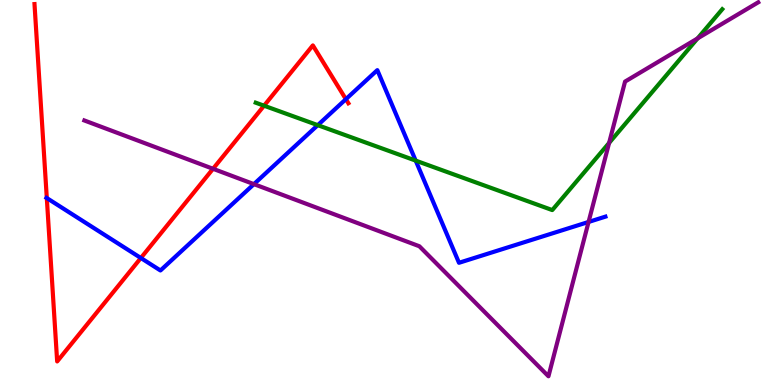[{'lines': ['blue', 'red'], 'intersections': [{'x': 0.604, 'y': 4.86}, {'x': 1.82, 'y': 3.3}, {'x': 4.46, 'y': 7.42}]}, {'lines': ['green', 'red'], 'intersections': [{'x': 3.41, 'y': 7.25}]}, {'lines': ['purple', 'red'], 'intersections': [{'x': 2.75, 'y': 5.62}]}, {'lines': ['blue', 'green'], 'intersections': [{'x': 4.1, 'y': 6.75}, {'x': 5.36, 'y': 5.83}]}, {'lines': ['blue', 'purple'], 'intersections': [{'x': 3.28, 'y': 5.22}, {'x': 7.59, 'y': 4.24}]}, {'lines': ['green', 'purple'], 'intersections': [{'x': 7.86, 'y': 6.29}, {'x': 9.0, 'y': 9.0}]}]